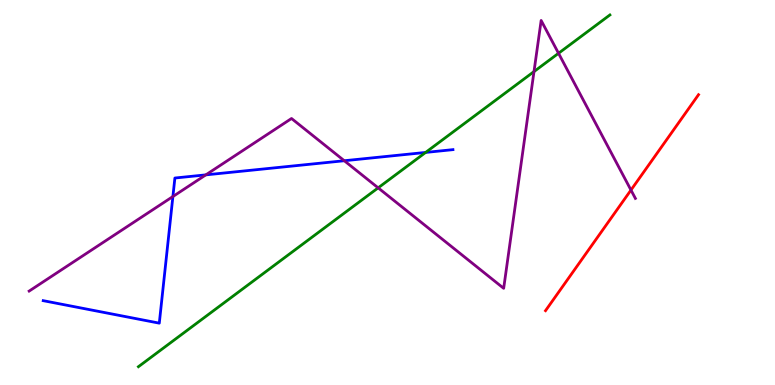[{'lines': ['blue', 'red'], 'intersections': []}, {'lines': ['green', 'red'], 'intersections': []}, {'lines': ['purple', 'red'], 'intersections': [{'x': 8.14, 'y': 5.06}]}, {'lines': ['blue', 'green'], 'intersections': [{'x': 5.49, 'y': 6.04}]}, {'lines': ['blue', 'purple'], 'intersections': [{'x': 2.23, 'y': 4.9}, {'x': 2.66, 'y': 5.46}, {'x': 4.44, 'y': 5.83}]}, {'lines': ['green', 'purple'], 'intersections': [{'x': 4.88, 'y': 5.12}, {'x': 6.89, 'y': 8.14}, {'x': 7.21, 'y': 8.62}]}]